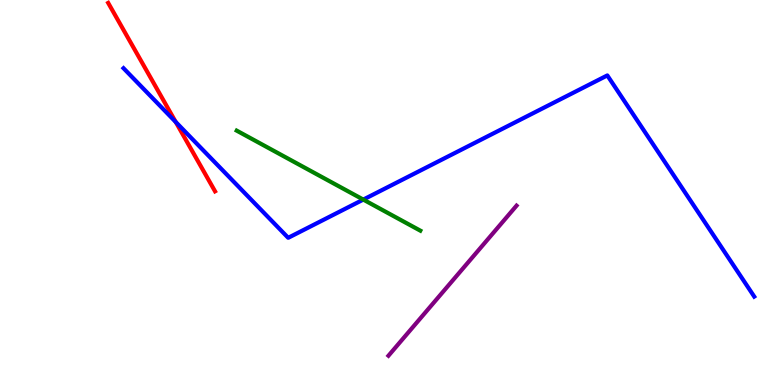[{'lines': ['blue', 'red'], 'intersections': [{'x': 2.27, 'y': 6.83}]}, {'lines': ['green', 'red'], 'intersections': []}, {'lines': ['purple', 'red'], 'intersections': []}, {'lines': ['blue', 'green'], 'intersections': [{'x': 4.69, 'y': 4.82}]}, {'lines': ['blue', 'purple'], 'intersections': []}, {'lines': ['green', 'purple'], 'intersections': []}]